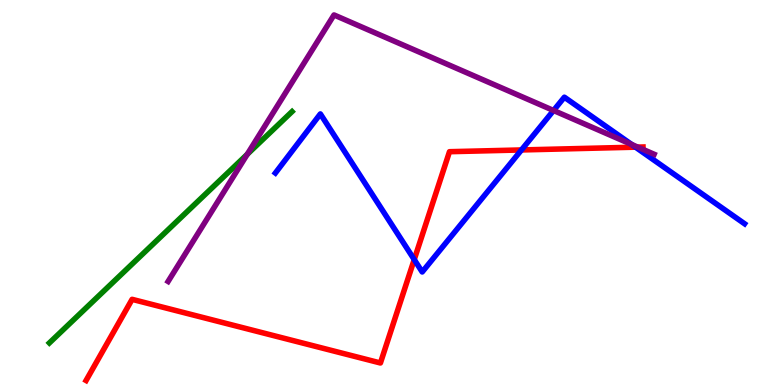[{'lines': ['blue', 'red'], 'intersections': [{'x': 5.34, 'y': 3.26}, {'x': 6.73, 'y': 6.11}, {'x': 8.2, 'y': 6.18}]}, {'lines': ['green', 'red'], 'intersections': []}, {'lines': ['purple', 'red'], 'intersections': [{'x': 8.23, 'y': 6.18}]}, {'lines': ['blue', 'green'], 'intersections': []}, {'lines': ['blue', 'purple'], 'intersections': [{'x': 7.14, 'y': 7.13}, {'x': 8.15, 'y': 6.25}]}, {'lines': ['green', 'purple'], 'intersections': [{'x': 3.19, 'y': 5.99}]}]